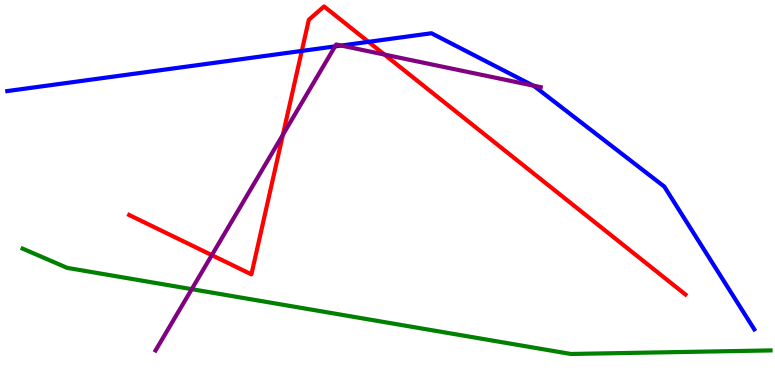[{'lines': ['blue', 'red'], 'intersections': [{'x': 3.89, 'y': 8.68}, {'x': 4.75, 'y': 8.91}]}, {'lines': ['green', 'red'], 'intersections': []}, {'lines': ['purple', 'red'], 'intersections': [{'x': 2.73, 'y': 3.37}, {'x': 3.65, 'y': 6.5}, {'x': 4.96, 'y': 8.58}]}, {'lines': ['blue', 'green'], 'intersections': []}, {'lines': ['blue', 'purple'], 'intersections': [{'x': 4.32, 'y': 8.8}, {'x': 4.4, 'y': 8.82}, {'x': 6.88, 'y': 7.78}]}, {'lines': ['green', 'purple'], 'intersections': [{'x': 2.47, 'y': 2.49}]}]